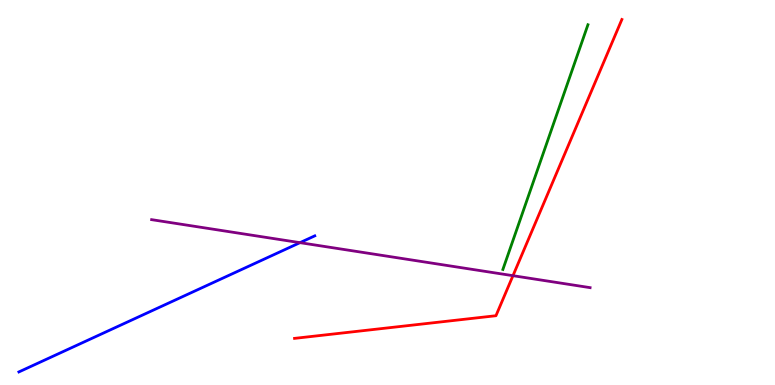[{'lines': ['blue', 'red'], 'intersections': []}, {'lines': ['green', 'red'], 'intersections': []}, {'lines': ['purple', 'red'], 'intersections': [{'x': 6.62, 'y': 2.84}]}, {'lines': ['blue', 'green'], 'intersections': []}, {'lines': ['blue', 'purple'], 'intersections': [{'x': 3.87, 'y': 3.7}]}, {'lines': ['green', 'purple'], 'intersections': []}]